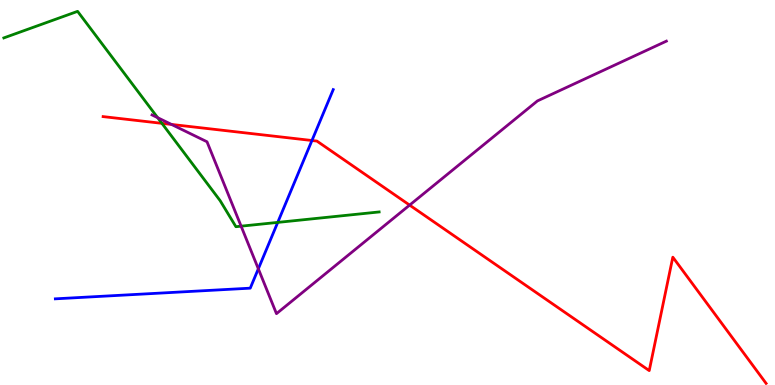[{'lines': ['blue', 'red'], 'intersections': [{'x': 4.03, 'y': 6.35}]}, {'lines': ['green', 'red'], 'intersections': [{'x': 2.09, 'y': 6.8}]}, {'lines': ['purple', 'red'], 'intersections': [{'x': 2.21, 'y': 6.77}, {'x': 5.29, 'y': 4.67}]}, {'lines': ['blue', 'green'], 'intersections': [{'x': 3.58, 'y': 4.22}]}, {'lines': ['blue', 'purple'], 'intersections': [{'x': 3.33, 'y': 3.02}]}, {'lines': ['green', 'purple'], 'intersections': [{'x': 2.03, 'y': 6.94}, {'x': 3.11, 'y': 4.13}]}]